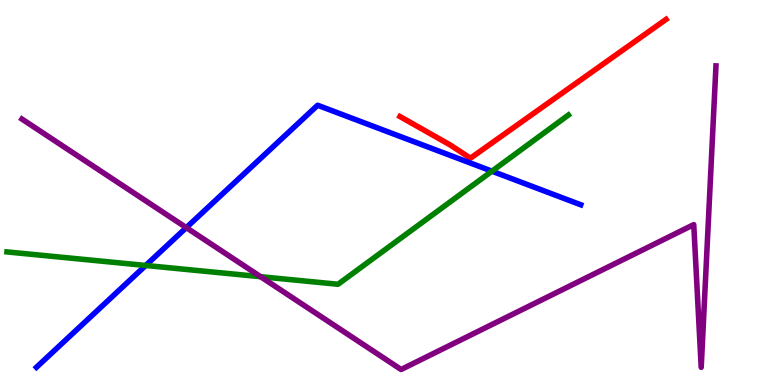[{'lines': ['blue', 'red'], 'intersections': []}, {'lines': ['green', 'red'], 'intersections': []}, {'lines': ['purple', 'red'], 'intersections': []}, {'lines': ['blue', 'green'], 'intersections': [{'x': 1.88, 'y': 3.1}, {'x': 6.35, 'y': 5.55}]}, {'lines': ['blue', 'purple'], 'intersections': [{'x': 2.4, 'y': 4.09}]}, {'lines': ['green', 'purple'], 'intersections': [{'x': 3.36, 'y': 2.81}]}]